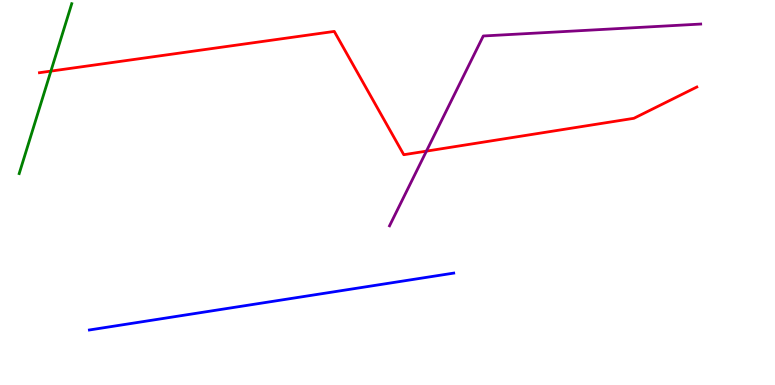[{'lines': ['blue', 'red'], 'intersections': []}, {'lines': ['green', 'red'], 'intersections': [{'x': 0.657, 'y': 8.15}]}, {'lines': ['purple', 'red'], 'intersections': [{'x': 5.5, 'y': 6.07}]}, {'lines': ['blue', 'green'], 'intersections': []}, {'lines': ['blue', 'purple'], 'intersections': []}, {'lines': ['green', 'purple'], 'intersections': []}]